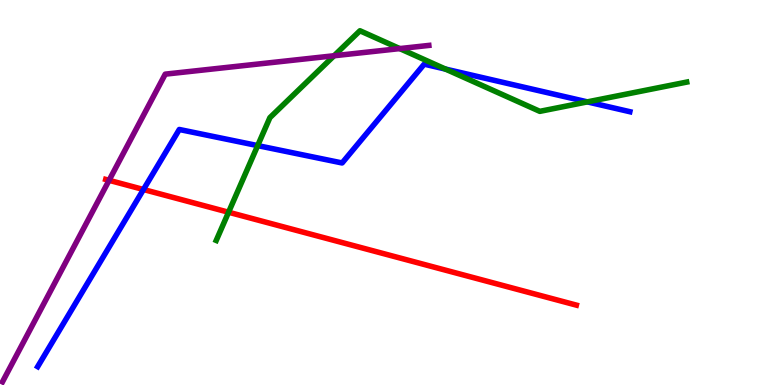[{'lines': ['blue', 'red'], 'intersections': [{'x': 1.85, 'y': 5.08}]}, {'lines': ['green', 'red'], 'intersections': [{'x': 2.95, 'y': 4.49}]}, {'lines': ['purple', 'red'], 'intersections': [{'x': 1.41, 'y': 5.32}]}, {'lines': ['blue', 'green'], 'intersections': [{'x': 3.32, 'y': 6.22}, {'x': 5.75, 'y': 8.21}, {'x': 7.58, 'y': 7.35}]}, {'lines': ['blue', 'purple'], 'intersections': []}, {'lines': ['green', 'purple'], 'intersections': [{'x': 4.31, 'y': 8.55}, {'x': 5.16, 'y': 8.74}]}]